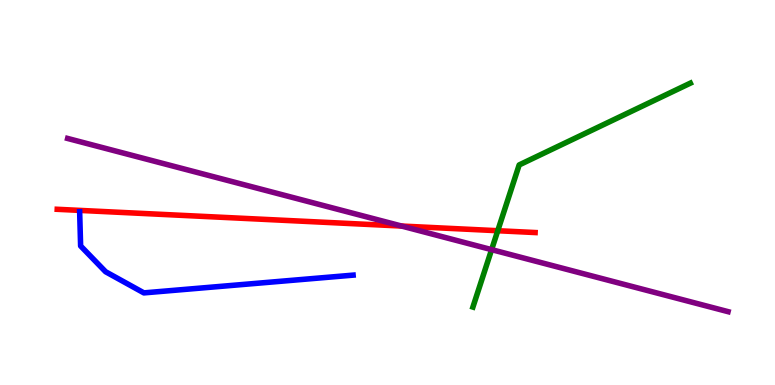[{'lines': ['blue', 'red'], 'intersections': []}, {'lines': ['green', 'red'], 'intersections': [{'x': 6.42, 'y': 4.01}]}, {'lines': ['purple', 'red'], 'intersections': [{'x': 5.18, 'y': 4.13}]}, {'lines': ['blue', 'green'], 'intersections': []}, {'lines': ['blue', 'purple'], 'intersections': []}, {'lines': ['green', 'purple'], 'intersections': [{'x': 6.34, 'y': 3.52}]}]